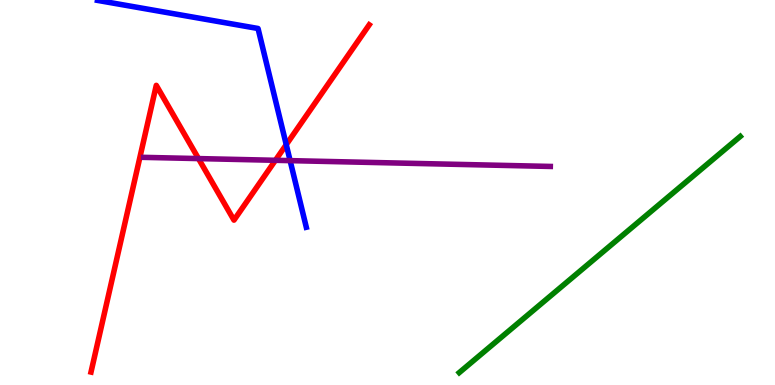[{'lines': ['blue', 'red'], 'intersections': [{'x': 3.69, 'y': 6.24}]}, {'lines': ['green', 'red'], 'intersections': []}, {'lines': ['purple', 'red'], 'intersections': [{'x': 2.56, 'y': 5.88}, {'x': 3.55, 'y': 5.84}]}, {'lines': ['blue', 'green'], 'intersections': []}, {'lines': ['blue', 'purple'], 'intersections': [{'x': 3.74, 'y': 5.83}]}, {'lines': ['green', 'purple'], 'intersections': []}]